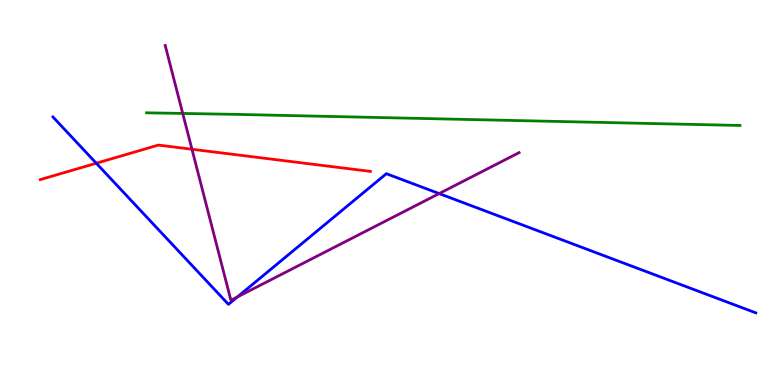[{'lines': ['blue', 'red'], 'intersections': [{'x': 1.24, 'y': 5.76}]}, {'lines': ['green', 'red'], 'intersections': []}, {'lines': ['purple', 'red'], 'intersections': [{'x': 2.48, 'y': 6.12}]}, {'lines': ['blue', 'green'], 'intersections': []}, {'lines': ['blue', 'purple'], 'intersections': [{'x': 3.06, 'y': 2.29}, {'x': 5.67, 'y': 4.97}]}, {'lines': ['green', 'purple'], 'intersections': [{'x': 2.36, 'y': 7.05}]}]